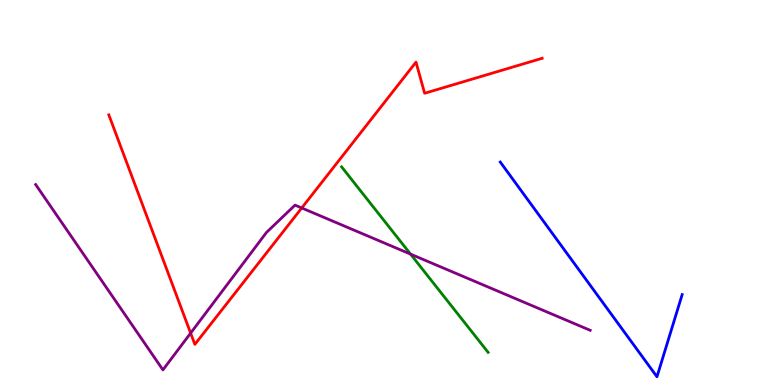[{'lines': ['blue', 'red'], 'intersections': []}, {'lines': ['green', 'red'], 'intersections': []}, {'lines': ['purple', 'red'], 'intersections': [{'x': 2.46, 'y': 1.35}, {'x': 3.89, 'y': 4.6}]}, {'lines': ['blue', 'green'], 'intersections': []}, {'lines': ['blue', 'purple'], 'intersections': []}, {'lines': ['green', 'purple'], 'intersections': [{'x': 5.3, 'y': 3.4}]}]